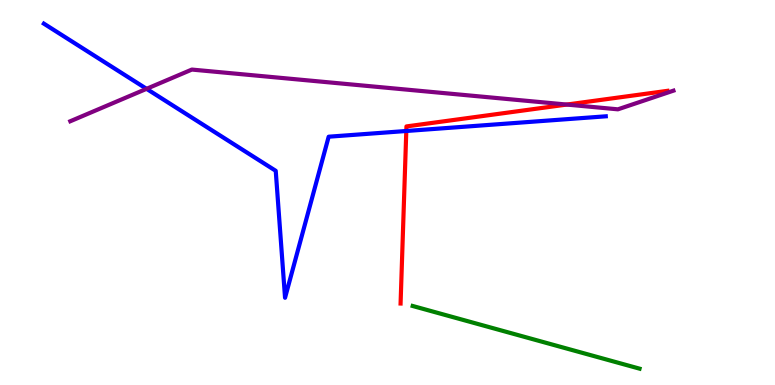[{'lines': ['blue', 'red'], 'intersections': [{'x': 5.24, 'y': 6.6}]}, {'lines': ['green', 'red'], 'intersections': []}, {'lines': ['purple', 'red'], 'intersections': [{'x': 7.31, 'y': 7.28}]}, {'lines': ['blue', 'green'], 'intersections': []}, {'lines': ['blue', 'purple'], 'intersections': [{'x': 1.89, 'y': 7.69}]}, {'lines': ['green', 'purple'], 'intersections': []}]